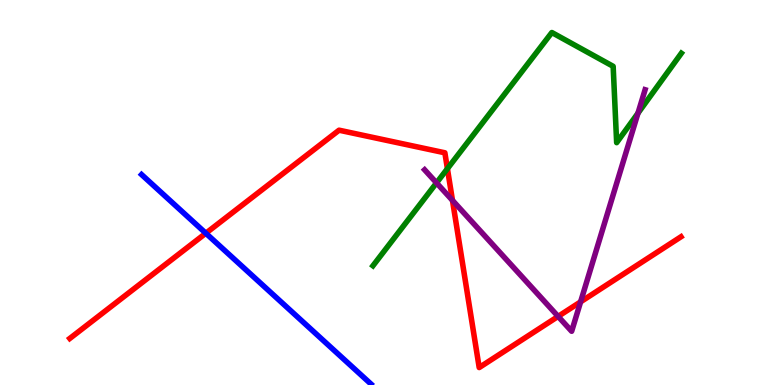[{'lines': ['blue', 'red'], 'intersections': [{'x': 2.66, 'y': 3.94}]}, {'lines': ['green', 'red'], 'intersections': [{'x': 5.77, 'y': 5.62}]}, {'lines': ['purple', 'red'], 'intersections': [{'x': 5.84, 'y': 4.79}, {'x': 7.2, 'y': 1.78}, {'x': 7.49, 'y': 2.16}]}, {'lines': ['blue', 'green'], 'intersections': []}, {'lines': ['blue', 'purple'], 'intersections': []}, {'lines': ['green', 'purple'], 'intersections': [{'x': 5.63, 'y': 5.25}, {'x': 8.23, 'y': 7.06}]}]